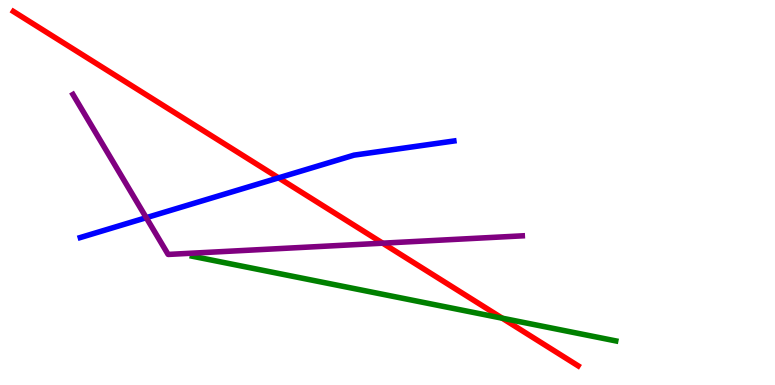[{'lines': ['blue', 'red'], 'intersections': [{'x': 3.59, 'y': 5.38}]}, {'lines': ['green', 'red'], 'intersections': [{'x': 6.48, 'y': 1.74}]}, {'lines': ['purple', 'red'], 'intersections': [{'x': 4.94, 'y': 3.68}]}, {'lines': ['blue', 'green'], 'intersections': []}, {'lines': ['blue', 'purple'], 'intersections': [{'x': 1.89, 'y': 4.35}]}, {'lines': ['green', 'purple'], 'intersections': []}]